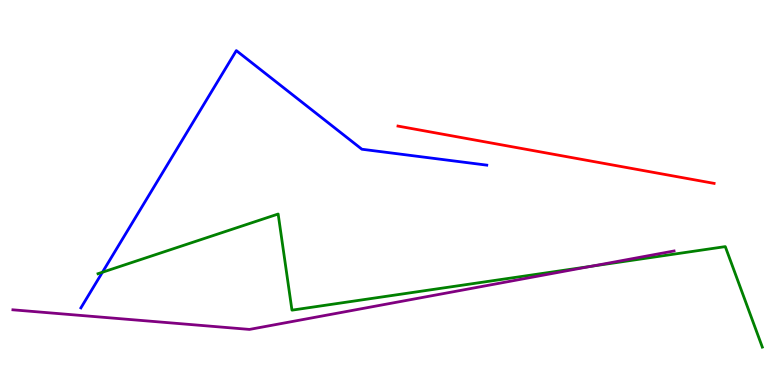[{'lines': ['blue', 'red'], 'intersections': []}, {'lines': ['green', 'red'], 'intersections': []}, {'lines': ['purple', 'red'], 'intersections': []}, {'lines': ['blue', 'green'], 'intersections': [{'x': 1.32, 'y': 2.93}]}, {'lines': ['blue', 'purple'], 'intersections': []}, {'lines': ['green', 'purple'], 'intersections': [{'x': 7.63, 'y': 3.08}]}]